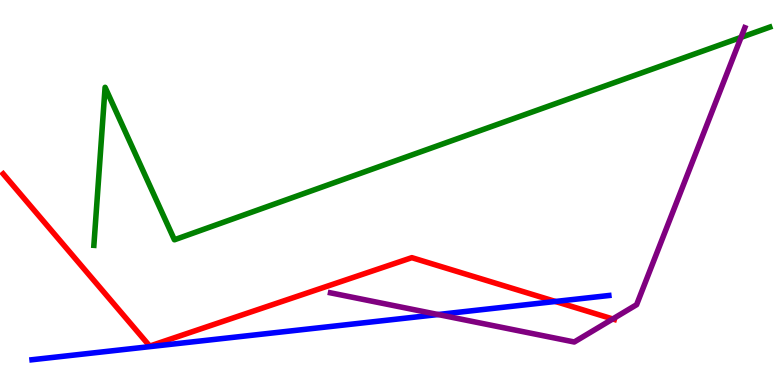[{'lines': ['blue', 'red'], 'intersections': [{'x': 7.17, 'y': 2.17}]}, {'lines': ['green', 'red'], 'intersections': []}, {'lines': ['purple', 'red'], 'intersections': [{'x': 7.91, 'y': 1.72}]}, {'lines': ['blue', 'green'], 'intersections': []}, {'lines': ['blue', 'purple'], 'intersections': [{'x': 5.65, 'y': 1.83}]}, {'lines': ['green', 'purple'], 'intersections': [{'x': 9.56, 'y': 9.03}]}]